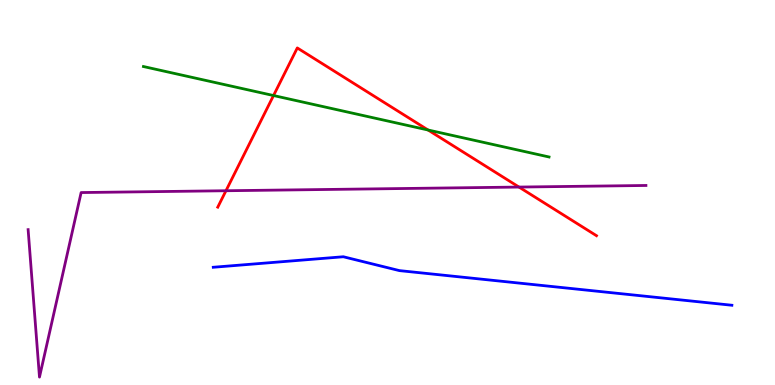[{'lines': ['blue', 'red'], 'intersections': []}, {'lines': ['green', 'red'], 'intersections': [{'x': 3.53, 'y': 7.52}, {'x': 5.52, 'y': 6.62}]}, {'lines': ['purple', 'red'], 'intersections': [{'x': 2.92, 'y': 5.05}, {'x': 6.7, 'y': 5.14}]}, {'lines': ['blue', 'green'], 'intersections': []}, {'lines': ['blue', 'purple'], 'intersections': []}, {'lines': ['green', 'purple'], 'intersections': []}]